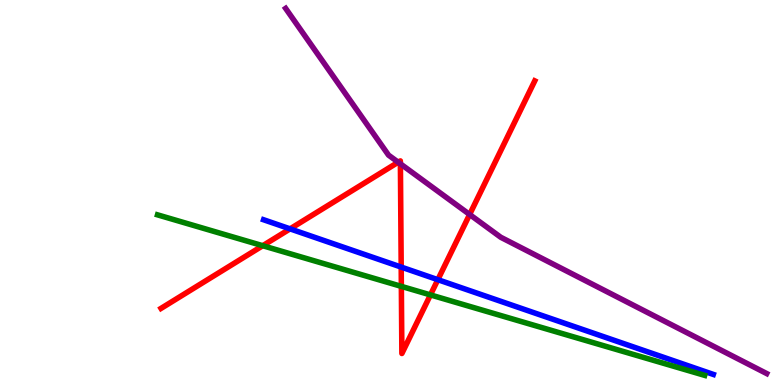[{'lines': ['blue', 'red'], 'intersections': [{'x': 3.74, 'y': 4.06}, {'x': 5.18, 'y': 3.06}, {'x': 5.65, 'y': 2.74}]}, {'lines': ['green', 'red'], 'intersections': [{'x': 3.39, 'y': 3.62}, {'x': 5.18, 'y': 2.56}, {'x': 5.55, 'y': 2.34}]}, {'lines': ['purple', 'red'], 'intersections': [{'x': 5.14, 'y': 5.79}, {'x': 5.17, 'y': 5.74}, {'x': 6.06, 'y': 4.43}]}, {'lines': ['blue', 'green'], 'intersections': []}, {'lines': ['blue', 'purple'], 'intersections': []}, {'lines': ['green', 'purple'], 'intersections': []}]